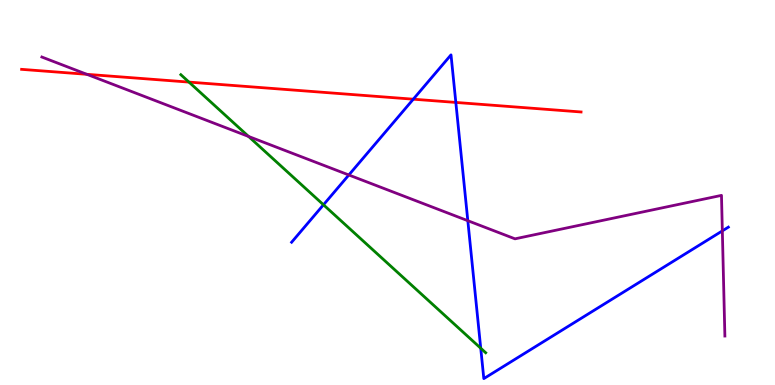[{'lines': ['blue', 'red'], 'intersections': [{'x': 5.33, 'y': 7.42}, {'x': 5.88, 'y': 7.34}]}, {'lines': ['green', 'red'], 'intersections': [{'x': 2.44, 'y': 7.87}]}, {'lines': ['purple', 'red'], 'intersections': [{'x': 1.12, 'y': 8.07}]}, {'lines': ['blue', 'green'], 'intersections': [{'x': 4.17, 'y': 4.68}, {'x': 6.2, 'y': 0.955}]}, {'lines': ['blue', 'purple'], 'intersections': [{'x': 4.5, 'y': 5.46}, {'x': 6.04, 'y': 4.27}, {'x': 9.32, 'y': 4.0}]}, {'lines': ['green', 'purple'], 'intersections': [{'x': 3.21, 'y': 6.46}]}]